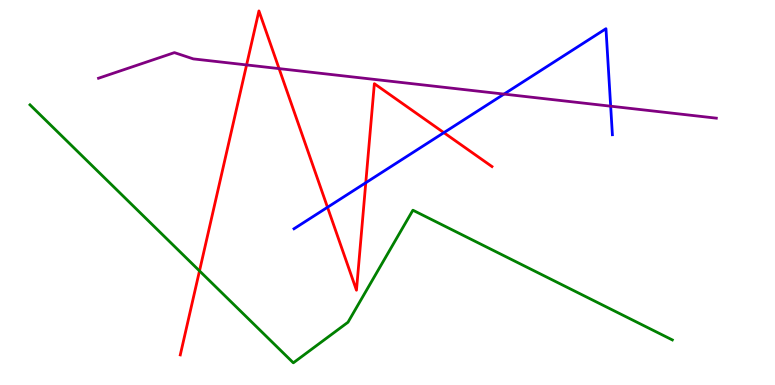[{'lines': ['blue', 'red'], 'intersections': [{'x': 4.23, 'y': 4.62}, {'x': 4.72, 'y': 5.25}, {'x': 5.73, 'y': 6.55}]}, {'lines': ['green', 'red'], 'intersections': [{'x': 2.57, 'y': 2.96}]}, {'lines': ['purple', 'red'], 'intersections': [{'x': 3.18, 'y': 8.31}, {'x': 3.6, 'y': 8.22}]}, {'lines': ['blue', 'green'], 'intersections': []}, {'lines': ['blue', 'purple'], 'intersections': [{'x': 6.5, 'y': 7.56}, {'x': 7.88, 'y': 7.24}]}, {'lines': ['green', 'purple'], 'intersections': []}]